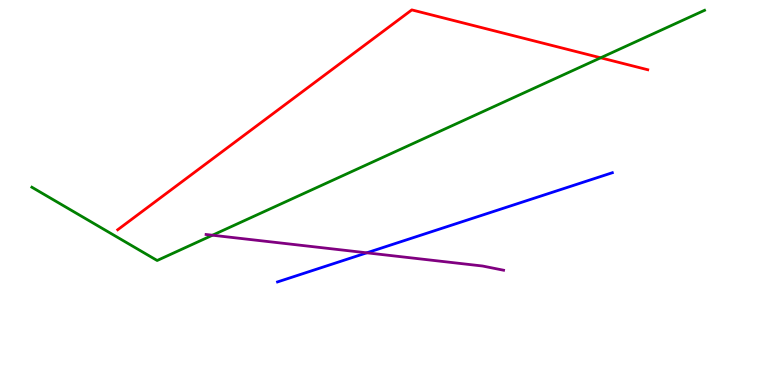[{'lines': ['blue', 'red'], 'intersections': []}, {'lines': ['green', 'red'], 'intersections': [{'x': 7.75, 'y': 8.5}]}, {'lines': ['purple', 'red'], 'intersections': []}, {'lines': ['blue', 'green'], 'intersections': []}, {'lines': ['blue', 'purple'], 'intersections': [{'x': 4.73, 'y': 3.43}]}, {'lines': ['green', 'purple'], 'intersections': [{'x': 2.74, 'y': 3.89}]}]